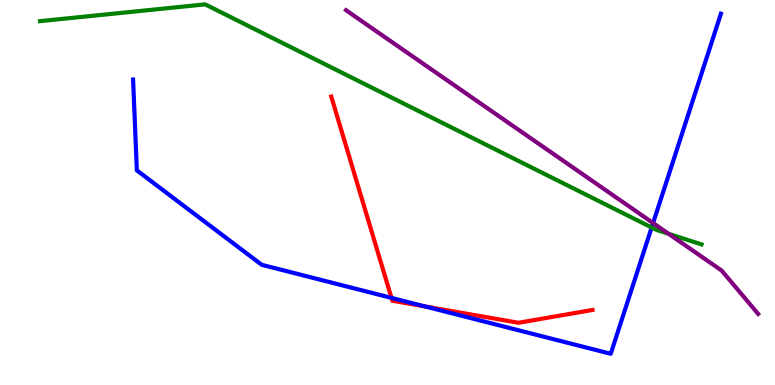[{'lines': ['blue', 'red'], 'intersections': [{'x': 5.05, 'y': 2.26}, {'x': 5.49, 'y': 2.04}]}, {'lines': ['green', 'red'], 'intersections': []}, {'lines': ['purple', 'red'], 'intersections': []}, {'lines': ['blue', 'green'], 'intersections': [{'x': 8.41, 'y': 4.09}]}, {'lines': ['blue', 'purple'], 'intersections': [{'x': 8.43, 'y': 4.21}]}, {'lines': ['green', 'purple'], 'intersections': [{'x': 8.63, 'y': 3.93}]}]